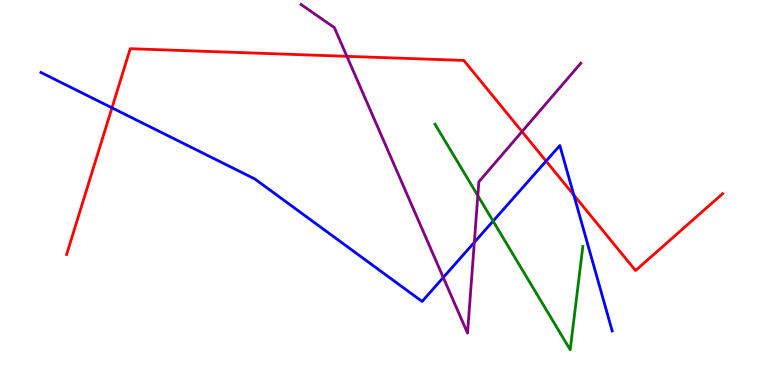[{'lines': ['blue', 'red'], 'intersections': [{'x': 1.44, 'y': 7.2}, {'x': 7.05, 'y': 5.82}, {'x': 7.4, 'y': 4.94}]}, {'lines': ['green', 'red'], 'intersections': []}, {'lines': ['purple', 'red'], 'intersections': [{'x': 4.48, 'y': 8.54}, {'x': 6.74, 'y': 6.58}]}, {'lines': ['blue', 'green'], 'intersections': [{'x': 6.36, 'y': 4.26}]}, {'lines': ['blue', 'purple'], 'intersections': [{'x': 5.72, 'y': 2.79}, {'x': 6.12, 'y': 3.71}]}, {'lines': ['green', 'purple'], 'intersections': [{'x': 6.17, 'y': 4.92}]}]